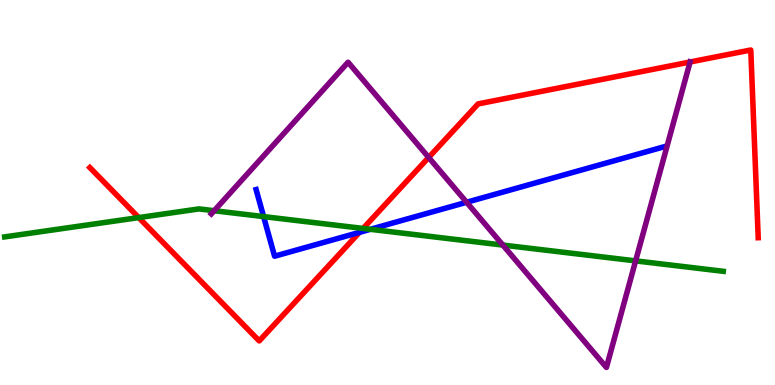[{'lines': ['blue', 'red'], 'intersections': [{'x': 4.64, 'y': 3.96}]}, {'lines': ['green', 'red'], 'intersections': [{'x': 1.79, 'y': 4.35}, {'x': 4.69, 'y': 4.07}]}, {'lines': ['purple', 'red'], 'intersections': [{'x': 5.53, 'y': 5.91}, {'x': 8.9, 'y': 8.39}]}, {'lines': ['blue', 'green'], 'intersections': [{'x': 3.4, 'y': 4.37}, {'x': 4.78, 'y': 4.04}]}, {'lines': ['blue', 'purple'], 'intersections': [{'x': 6.02, 'y': 4.75}]}, {'lines': ['green', 'purple'], 'intersections': [{'x': 2.76, 'y': 4.53}, {'x': 6.49, 'y': 3.63}, {'x': 8.2, 'y': 3.22}]}]